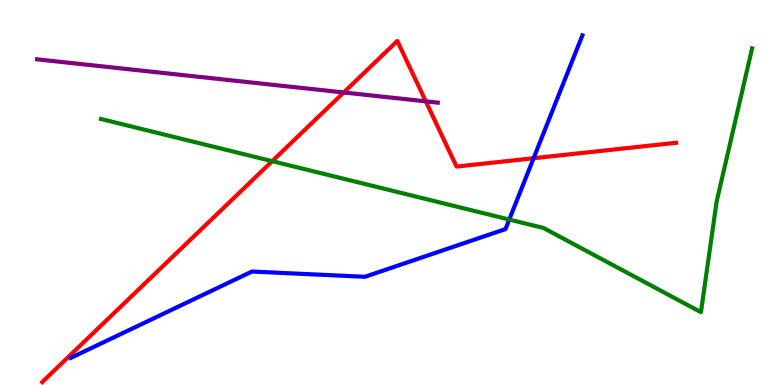[{'lines': ['blue', 'red'], 'intersections': [{'x': 6.89, 'y': 5.89}]}, {'lines': ['green', 'red'], 'intersections': [{'x': 3.51, 'y': 5.81}]}, {'lines': ['purple', 'red'], 'intersections': [{'x': 4.43, 'y': 7.6}, {'x': 5.49, 'y': 7.37}]}, {'lines': ['blue', 'green'], 'intersections': [{'x': 6.57, 'y': 4.3}]}, {'lines': ['blue', 'purple'], 'intersections': []}, {'lines': ['green', 'purple'], 'intersections': []}]